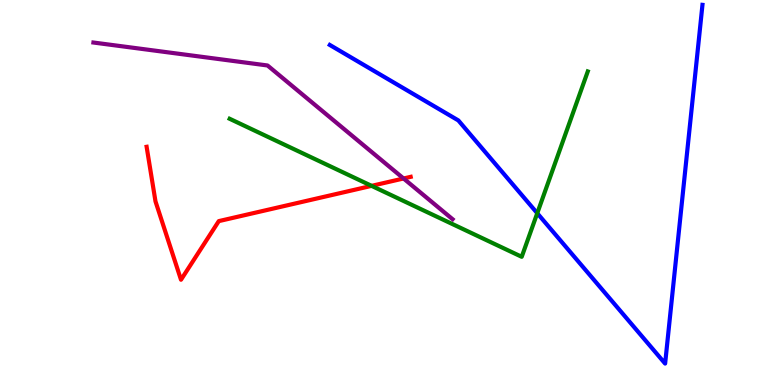[{'lines': ['blue', 'red'], 'intersections': []}, {'lines': ['green', 'red'], 'intersections': [{'x': 4.79, 'y': 5.17}]}, {'lines': ['purple', 'red'], 'intersections': [{'x': 5.21, 'y': 5.36}]}, {'lines': ['blue', 'green'], 'intersections': [{'x': 6.93, 'y': 4.46}]}, {'lines': ['blue', 'purple'], 'intersections': []}, {'lines': ['green', 'purple'], 'intersections': []}]